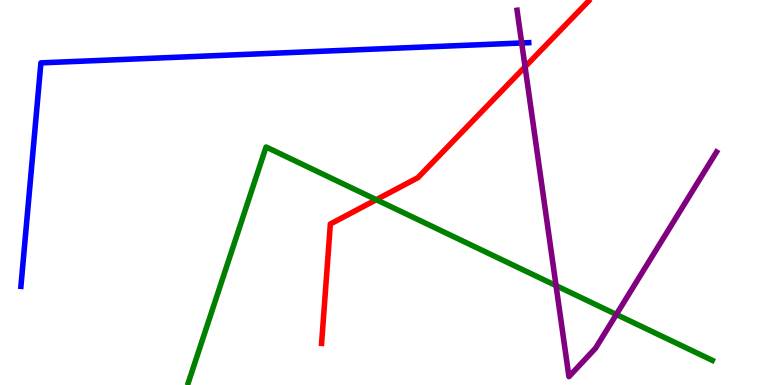[{'lines': ['blue', 'red'], 'intersections': []}, {'lines': ['green', 'red'], 'intersections': [{'x': 4.86, 'y': 4.81}]}, {'lines': ['purple', 'red'], 'intersections': [{'x': 6.78, 'y': 8.27}]}, {'lines': ['blue', 'green'], 'intersections': []}, {'lines': ['blue', 'purple'], 'intersections': [{'x': 6.73, 'y': 8.88}]}, {'lines': ['green', 'purple'], 'intersections': [{'x': 7.17, 'y': 2.58}, {'x': 7.95, 'y': 1.83}]}]